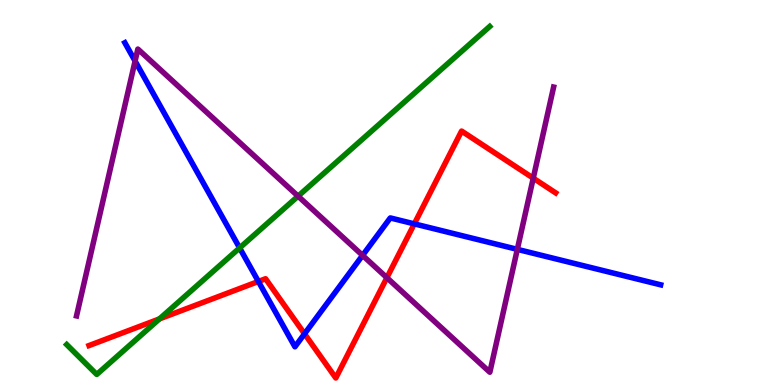[{'lines': ['blue', 'red'], 'intersections': [{'x': 3.33, 'y': 2.69}, {'x': 3.93, 'y': 1.33}, {'x': 5.35, 'y': 4.19}]}, {'lines': ['green', 'red'], 'intersections': [{'x': 2.06, 'y': 1.72}]}, {'lines': ['purple', 'red'], 'intersections': [{'x': 4.99, 'y': 2.79}, {'x': 6.88, 'y': 5.37}]}, {'lines': ['blue', 'green'], 'intersections': [{'x': 3.09, 'y': 3.56}]}, {'lines': ['blue', 'purple'], 'intersections': [{'x': 1.74, 'y': 8.41}, {'x': 4.68, 'y': 3.37}, {'x': 6.68, 'y': 3.52}]}, {'lines': ['green', 'purple'], 'intersections': [{'x': 3.85, 'y': 4.9}]}]